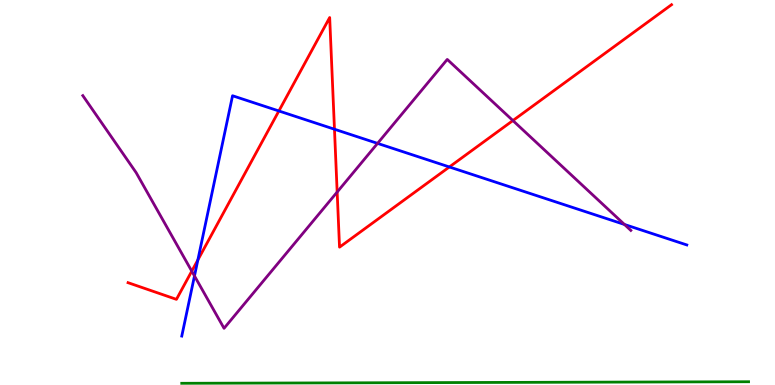[{'lines': ['blue', 'red'], 'intersections': [{'x': 2.55, 'y': 3.25}, {'x': 3.6, 'y': 7.12}, {'x': 4.32, 'y': 6.64}, {'x': 5.8, 'y': 5.66}]}, {'lines': ['green', 'red'], 'intersections': []}, {'lines': ['purple', 'red'], 'intersections': [{'x': 2.47, 'y': 2.96}, {'x': 4.35, 'y': 5.01}, {'x': 6.62, 'y': 6.87}]}, {'lines': ['blue', 'green'], 'intersections': []}, {'lines': ['blue', 'purple'], 'intersections': [{'x': 2.51, 'y': 2.83}, {'x': 4.87, 'y': 6.28}, {'x': 8.06, 'y': 4.17}]}, {'lines': ['green', 'purple'], 'intersections': []}]